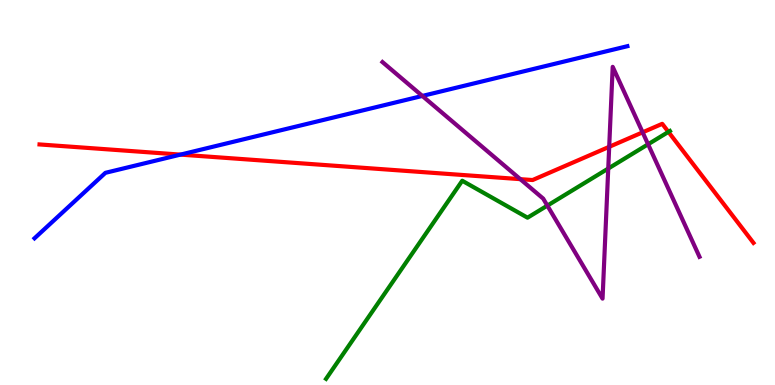[{'lines': ['blue', 'red'], 'intersections': [{'x': 2.33, 'y': 5.98}]}, {'lines': ['green', 'red'], 'intersections': [{'x': 8.62, 'y': 6.57}]}, {'lines': ['purple', 'red'], 'intersections': [{'x': 6.71, 'y': 5.35}, {'x': 7.86, 'y': 6.19}, {'x': 8.29, 'y': 6.56}]}, {'lines': ['blue', 'green'], 'intersections': []}, {'lines': ['blue', 'purple'], 'intersections': [{'x': 5.45, 'y': 7.51}]}, {'lines': ['green', 'purple'], 'intersections': [{'x': 7.06, 'y': 4.66}, {'x': 7.85, 'y': 5.62}, {'x': 8.36, 'y': 6.25}]}]